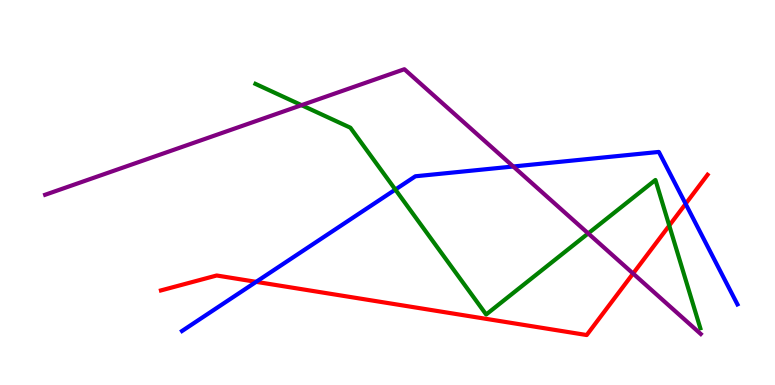[{'lines': ['blue', 'red'], 'intersections': [{'x': 3.31, 'y': 2.68}, {'x': 8.85, 'y': 4.71}]}, {'lines': ['green', 'red'], 'intersections': [{'x': 8.64, 'y': 4.14}]}, {'lines': ['purple', 'red'], 'intersections': [{'x': 8.17, 'y': 2.9}]}, {'lines': ['blue', 'green'], 'intersections': [{'x': 5.1, 'y': 5.08}]}, {'lines': ['blue', 'purple'], 'intersections': [{'x': 6.62, 'y': 5.68}]}, {'lines': ['green', 'purple'], 'intersections': [{'x': 3.89, 'y': 7.27}, {'x': 7.59, 'y': 3.94}]}]